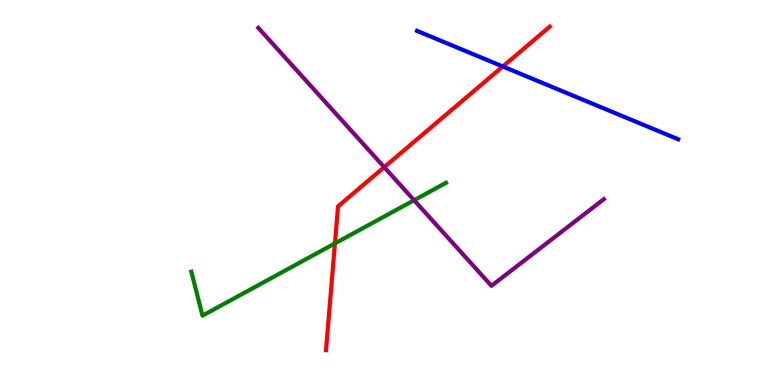[{'lines': ['blue', 'red'], 'intersections': [{'x': 6.49, 'y': 8.27}]}, {'lines': ['green', 'red'], 'intersections': [{'x': 4.32, 'y': 3.68}]}, {'lines': ['purple', 'red'], 'intersections': [{'x': 4.96, 'y': 5.66}]}, {'lines': ['blue', 'green'], 'intersections': []}, {'lines': ['blue', 'purple'], 'intersections': []}, {'lines': ['green', 'purple'], 'intersections': [{'x': 5.34, 'y': 4.8}]}]